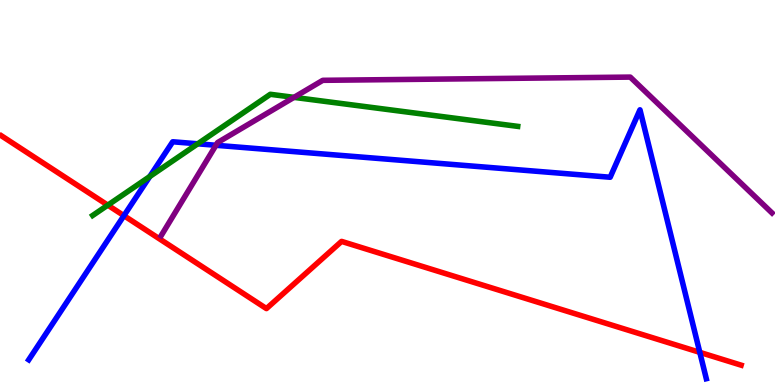[{'lines': ['blue', 'red'], 'intersections': [{'x': 1.6, 'y': 4.4}, {'x': 9.03, 'y': 0.848}]}, {'lines': ['green', 'red'], 'intersections': [{'x': 1.39, 'y': 4.67}]}, {'lines': ['purple', 'red'], 'intersections': []}, {'lines': ['blue', 'green'], 'intersections': [{'x': 1.93, 'y': 5.42}, {'x': 2.55, 'y': 6.26}]}, {'lines': ['blue', 'purple'], 'intersections': [{'x': 2.79, 'y': 6.23}]}, {'lines': ['green', 'purple'], 'intersections': [{'x': 3.79, 'y': 7.47}]}]